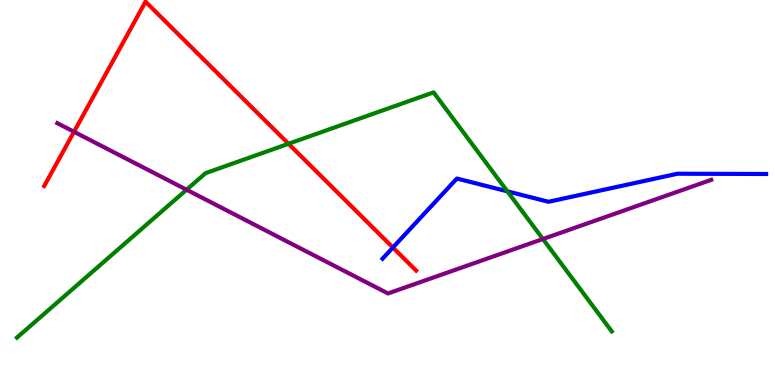[{'lines': ['blue', 'red'], 'intersections': [{'x': 5.07, 'y': 3.57}]}, {'lines': ['green', 'red'], 'intersections': [{'x': 3.72, 'y': 6.27}]}, {'lines': ['purple', 'red'], 'intersections': [{'x': 0.955, 'y': 6.58}]}, {'lines': ['blue', 'green'], 'intersections': [{'x': 6.55, 'y': 5.03}]}, {'lines': ['blue', 'purple'], 'intersections': []}, {'lines': ['green', 'purple'], 'intersections': [{'x': 2.41, 'y': 5.07}, {'x': 7.01, 'y': 3.79}]}]